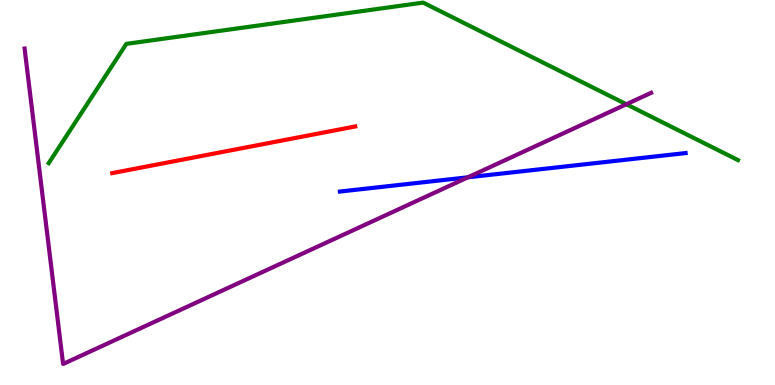[{'lines': ['blue', 'red'], 'intersections': []}, {'lines': ['green', 'red'], 'intersections': []}, {'lines': ['purple', 'red'], 'intersections': []}, {'lines': ['blue', 'green'], 'intersections': []}, {'lines': ['blue', 'purple'], 'intersections': [{'x': 6.04, 'y': 5.39}]}, {'lines': ['green', 'purple'], 'intersections': [{'x': 8.08, 'y': 7.29}]}]